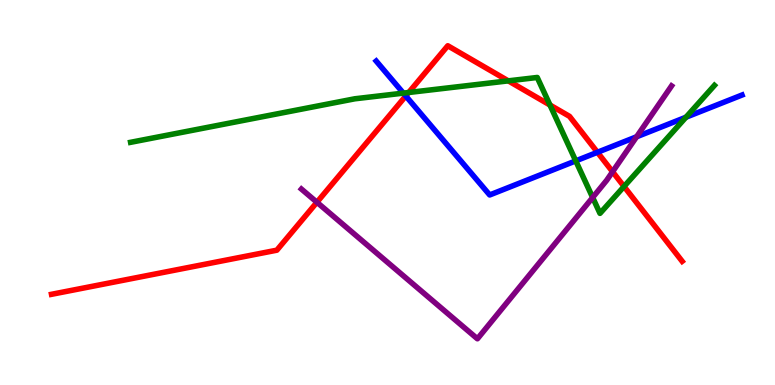[{'lines': ['blue', 'red'], 'intersections': [{'x': 5.24, 'y': 7.51}, {'x': 7.71, 'y': 6.04}]}, {'lines': ['green', 'red'], 'intersections': [{'x': 5.27, 'y': 7.6}, {'x': 6.56, 'y': 7.9}, {'x': 7.1, 'y': 7.27}, {'x': 8.05, 'y': 5.16}]}, {'lines': ['purple', 'red'], 'intersections': [{'x': 4.09, 'y': 4.75}, {'x': 7.9, 'y': 5.54}]}, {'lines': ['blue', 'green'], 'intersections': [{'x': 5.2, 'y': 7.58}, {'x': 7.43, 'y': 5.82}, {'x': 8.85, 'y': 6.96}]}, {'lines': ['blue', 'purple'], 'intersections': [{'x': 8.21, 'y': 6.45}]}, {'lines': ['green', 'purple'], 'intersections': [{'x': 7.65, 'y': 4.87}]}]